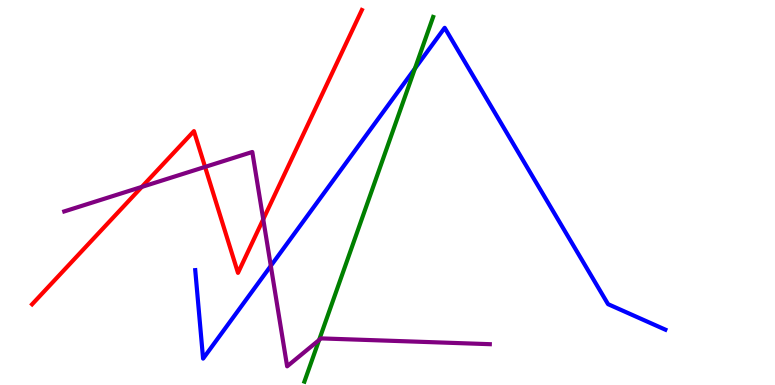[{'lines': ['blue', 'red'], 'intersections': []}, {'lines': ['green', 'red'], 'intersections': []}, {'lines': ['purple', 'red'], 'intersections': [{'x': 1.83, 'y': 5.15}, {'x': 2.65, 'y': 5.66}, {'x': 3.4, 'y': 4.3}]}, {'lines': ['blue', 'green'], 'intersections': [{'x': 5.35, 'y': 8.22}]}, {'lines': ['blue', 'purple'], 'intersections': [{'x': 3.49, 'y': 3.09}]}, {'lines': ['green', 'purple'], 'intersections': [{'x': 4.12, 'y': 1.17}]}]